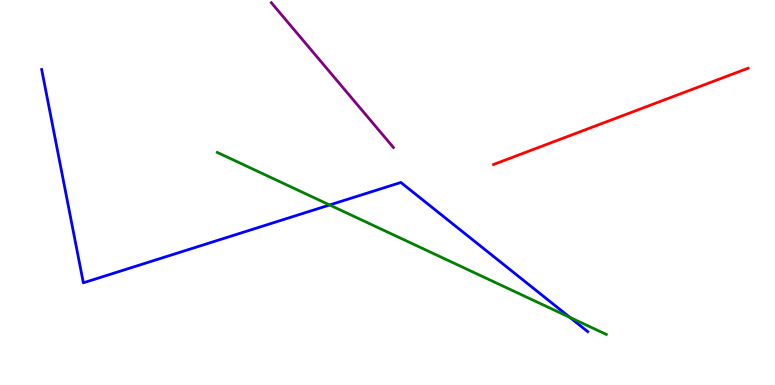[{'lines': ['blue', 'red'], 'intersections': []}, {'lines': ['green', 'red'], 'intersections': []}, {'lines': ['purple', 'red'], 'intersections': []}, {'lines': ['blue', 'green'], 'intersections': [{'x': 4.25, 'y': 4.68}, {'x': 7.35, 'y': 1.76}]}, {'lines': ['blue', 'purple'], 'intersections': []}, {'lines': ['green', 'purple'], 'intersections': []}]